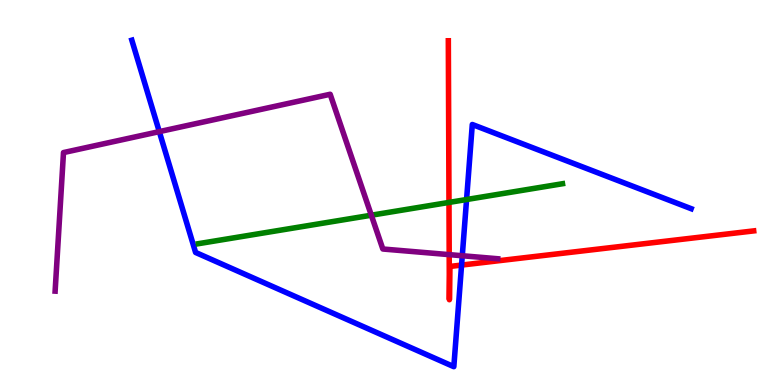[{'lines': ['blue', 'red'], 'intersections': [{'x': 5.96, 'y': 3.11}]}, {'lines': ['green', 'red'], 'intersections': [{'x': 5.79, 'y': 4.74}]}, {'lines': ['purple', 'red'], 'intersections': [{'x': 5.8, 'y': 3.39}]}, {'lines': ['blue', 'green'], 'intersections': [{'x': 6.02, 'y': 4.82}]}, {'lines': ['blue', 'purple'], 'intersections': [{'x': 2.06, 'y': 6.58}, {'x': 5.96, 'y': 3.36}]}, {'lines': ['green', 'purple'], 'intersections': [{'x': 4.79, 'y': 4.41}]}]